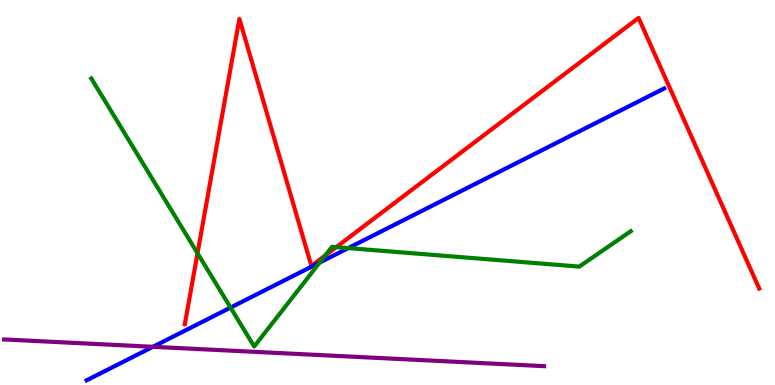[{'lines': ['blue', 'red'], 'intersections': []}, {'lines': ['green', 'red'], 'intersections': [{'x': 2.55, 'y': 3.42}, {'x': 4.2, 'y': 3.36}, {'x': 4.34, 'y': 3.58}]}, {'lines': ['purple', 'red'], 'intersections': []}, {'lines': ['blue', 'green'], 'intersections': [{'x': 2.97, 'y': 2.01}, {'x': 4.13, 'y': 3.18}, {'x': 4.49, 'y': 3.56}]}, {'lines': ['blue', 'purple'], 'intersections': [{'x': 1.97, 'y': 0.992}]}, {'lines': ['green', 'purple'], 'intersections': []}]